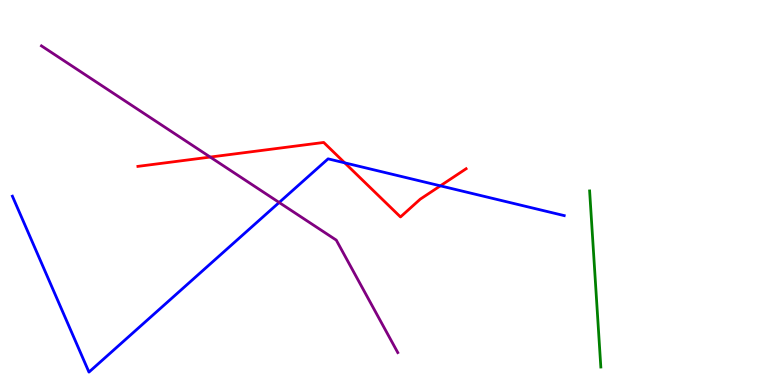[{'lines': ['blue', 'red'], 'intersections': [{'x': 4.45, 'y': 5.77}, {'x': 5.68, 'y': 5.17}]}, {'lines': ['green', 'red'], 'intersections': []}, {'lines': ['purple', 'red'], 'intersections': [{'x': 2.71, 'y': 5.92}]}, {'lines': ['blue', 'green'], 'intersections': []}, {'lines': ['blue', 'purple'], 'intersections': [{'x': 3.6, 'y': 4.74}]}, {'lines': ['green', 'purple'], 'intersections': []}]